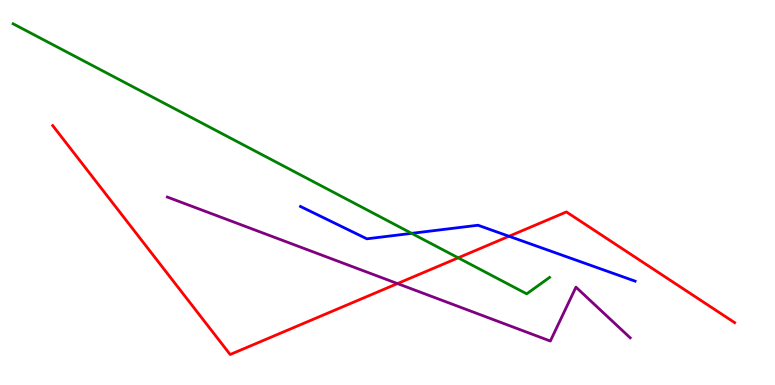[{'lines': ['blue', 'red'], 'intersections': [{'x': 6.57, 'y': 3.86}]}, {'lines': ['green', 'red'], 'intersections': [{'x': 5.91, 'y': 3.3}]}, {'lines': ['purple', 'red'], 'intersections': [{'x': 5.13, 'y': 2.63}]}, {'lines': ['blue', 'green'], 'intersections': [{'x': 5.31, 'y': 3.94}]}, {'lines': ['blue', 'purple'], 'intersections': []}, {'lines': ['green', 'purple'], 'intersections': []}]